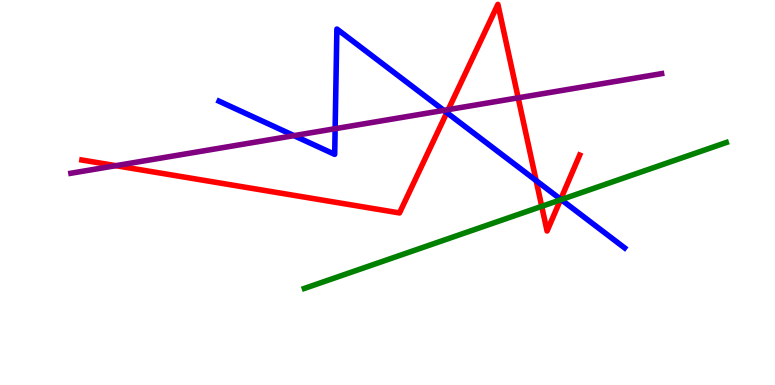[{'lines': ['blue', 'red'], 'intersections': [{'x': 5.77, 'y': 7.07}, {'x': 6.92, 'y': 5.31}, {'x': 7.23, 'y': 4.82}]}, {'lines': ['green', 'red'], 'intersections': [{'x': 6.99, 'y': 4.64}, {'x': 7.23, 'y': 4.81}]}, {'lines': ['purple', 'red'], 'intersections': [{'x': 1.49, 'y': 5.7}, {'x': 5.78, 'y': 7.15}, {'x': 6.69, 'y': 7.46}]}, {'lines': ['blue', 'green'], 'intersections': [{'x': 7.24, 'y': 4.82}]}, {'lines': ['blue', 'purple'], 'intersections': [{'x': 3.79, 'y': 6.48}, {'x': 4.32, 'y': 6.66}, {'x': 5.73, 'y': 7.13}]}, {'lines': ['green', 'purple'], 'intersections': []}]